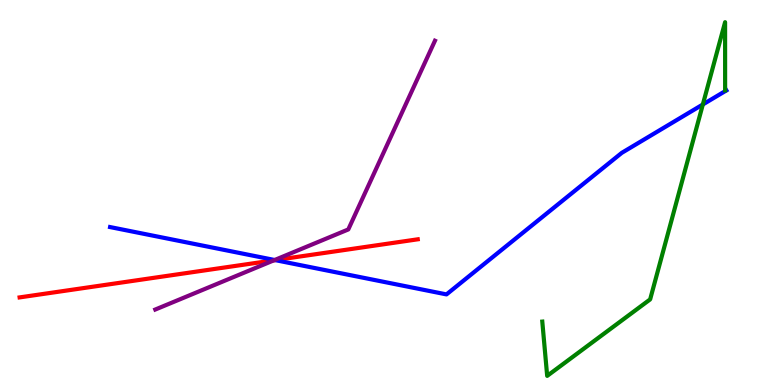[{'lines': ['blue', 'red'], 'intersections': [{'x': 3.55, 'y': 3.24}]}, {'lines': ['green', 'red'], 'intersections': []}, {'lines': ['purple', 'red'], 'intersections': [{'x': 3.53, 'y': 3.24}]}, {'lines': ['blue', 'green'], 'intersections': [{'x': 9.07, 'y': 7.29}]}, {'lines': ['blue', 'purple'], 'intersections': [{'x': 3.54, 'y': 3.25}]}, {'lines': ['green', 'purple'], 'intersections': []}]